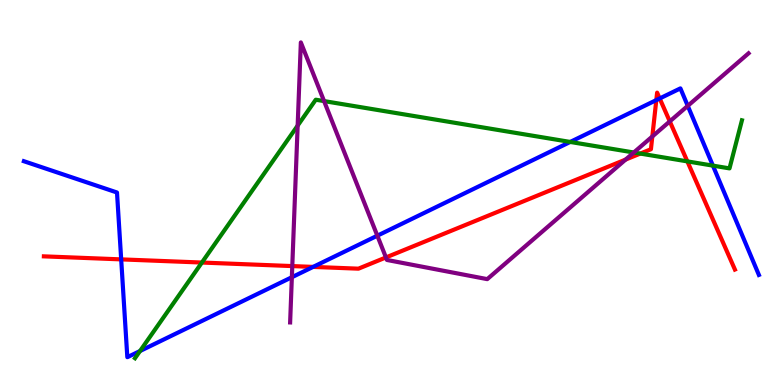[{'lines': ['blue', 'red'], 'intersections': [{'x': 1.56, 'y': 3.26}, {'x': 4.04, 'y': 3.07}, {'x': 8.47, 'y': 7.4}, {'x': 8.51, 'y': 7.44}]}, {'lines': ['green', 'red'], 'intersections': [{'x': 2.61, 'y': 3.18}, {'x': 8.26, 'y': 6.01}, {'x': 8.87, 'y': 5.81}]}, {'lines': ['purple', 'red'], 'intersections': [{'x': 3.77, 'y': 3.09}, {'x': 4.98, 'y': 3.31}, {'x': 8.07, 'y': 5.86}, {'x': 8.42, 'y': 6.46}, {'x': 8.64, 'y': 6.85}]}, {'lines': ['blue', 'green'], 'intersections': [{'x': 1.81, 'y': 0.882}, {'x': 7.36, 'y': 6.31}, {'x': 9.2, 'y': 5.7}]}, {'lines': ['blue', 'purple'], 'intersections': [{'x': 3.77, 'y': 2.8}, {'x': 4.87, 'y': 3.88}, {'x': 8.87, 'y': 7.25}]}, {'lines': ['green', 'purple'], 'intersections': [{'x': 3.84, 'y': 6.74}, {'x': 4.18, 'y': 7.37}, {'x': 8.18, 'y': 6.04}]}]